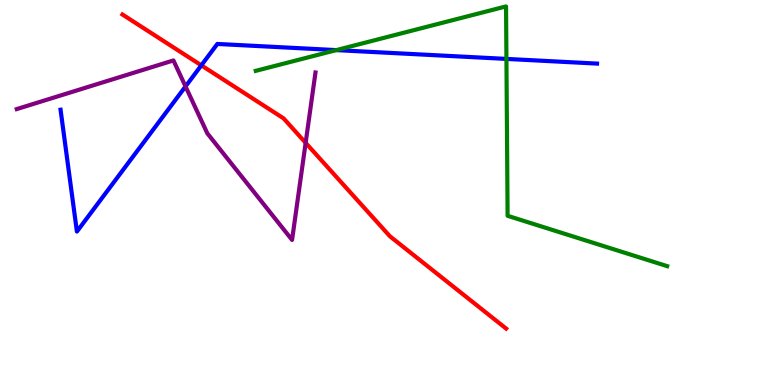[{'lines': ['blue', 'red'], 'intersections': [{'x': 2.6, 'y': 8.3}]}, {'lines': ['green', 'red'], 'intersections': []}, {'lines': ['purple', 'red'], 'intersections': [{'x': 3.94, 'y': 6.29}]}, {'lines': ['blue', 'green'], 'intersections': [{'x': 4.34, 'y': 8.7}, {'x': 6.53, 'y': 8.47}]}, {'lines': ['blue', 'purple'], 'intersections': [{'x': 2.39, 'y': 7.75}]}, {'lines': ['green', 'purple'], 'intersections': []}]